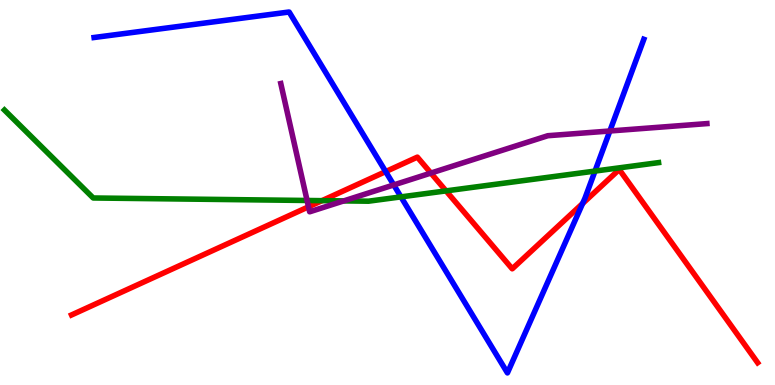[{'lines': ['blue', 'red'], 'intersections': [{'x': 4.98, 'y': 5.54}, {'x': 7.52, 'y': 4.71}]}, {'lines': ['green', 'red'], 'intersections': [{'x': 4.15, 'y': 4.79}, {'x': 5.76, 'y': 5.04}]}, {'lines': ['purple', 'red'], 'intersections': [{'x': 3.98, 'y': 4.63}, {'x': 5.56, 'y': 5.5}]}, {'lines': ['blue', 'green'], 'intersections': [{'x': 5.17, 'y': 4.89}, {'x': 7.68, 'y': 5.56}]}, {'lines': ['blue', 'purple'], 'intersections': [{'x': 5.08, 'y': 5.2}, {'x': 7.87, 'y': 6.6}]}, {'lines': ['green', 'purple'], 'intersections': [{'x': 3.96, 'y': 4.79}, {'x': 4.44, 'y': 4.78}]}]